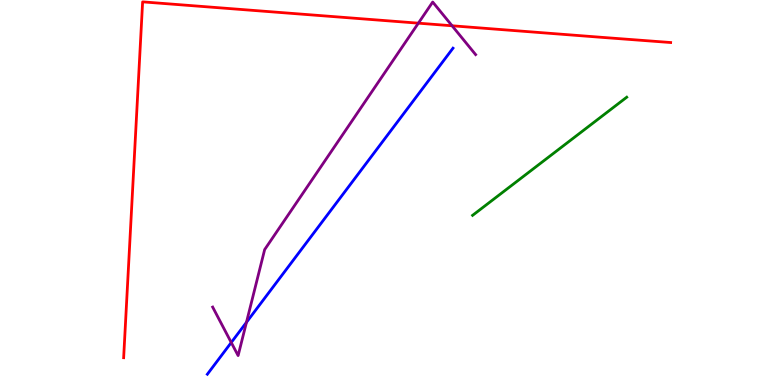[{'lines': ['blue', 'red'], 'intersections': []}, {'lines': ['green', 'red'], 'intersections': []}, {'lines': ['purple', 'red'], 'intersections': [{'x': 5.4, 'y': 9.4}, {'x': 5.83, 'y': 9.33}]}, {'lines': ['blue', 'green'], 'intersections': []}, {'lines': ['blue', 'purple'], 'intersections': [{'x': 2.98, 'y': 1.1}, {'x': 3.18, 'y': 1.63}]}, {'lines': ['green', 'purple'], 'intersections': []}]